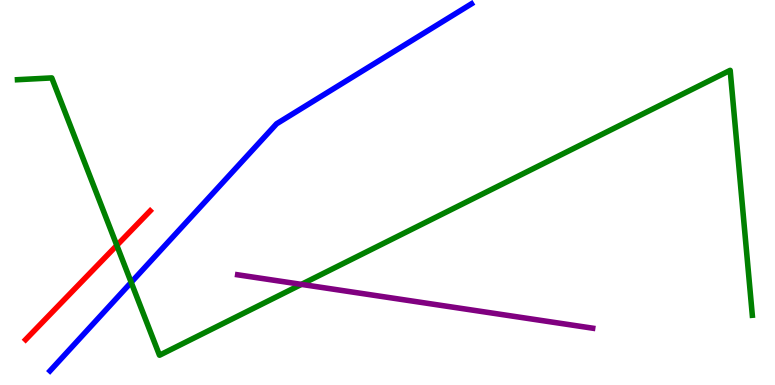[{'lines': ['blue', 'red'], 'intersections': []}, {'lines': ['green', 'red'], 'intersections': [{'x': 1.51, 'y': 3.63}]}, {'lines': ['purple', 'red'], 'intersections': []}, {'lines': ['blue', 'green'], 'intersections': [{'x': 1.69, 'y': 2.67}]}, {'lines': ['blue', 'purple'], 'intersections': []}, {'lines': ['green', 'purple'], 'intersections': [{'x': 3.89, 'y': 2.61}]}]